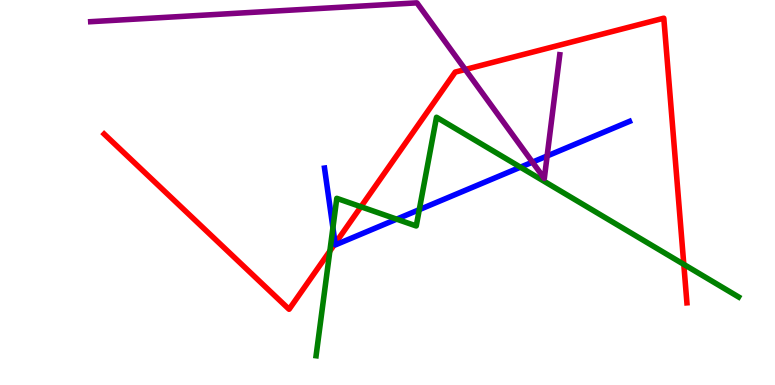[{'lines': ['blue', 'red'], 'intersections': [{'x': 4.32, 'y': 3.67}]}, {'lines': ['green', 'red'], 'intersections': [{'x': 4.26, 'y': 3.48}, {'x': 4.66, 'y': 4.63}, {'x': 8.82, 'y': 3.13}]}, {'lines': ['purple', 'red'], 'intersections': [{'x': 6.0, 'y': 8.19}]}, {'lines': ['blue', 'green'], 'intersections': [{'x': 4.3, 'y': 4.08}, {'x': 5.12, 'y': 4.31}, {'x': 5.41, 'y': 4.55}, {'x': 6.72, 'y': 5.66}]}, {'lines': ['blue', 'purple'], 'intersections': [{'x': 6.87, 'y': 5.79}, {'x': 7.06, 'y': 5.95}]}, {'lines': ['green', 'purple'], 'intersections': []}]